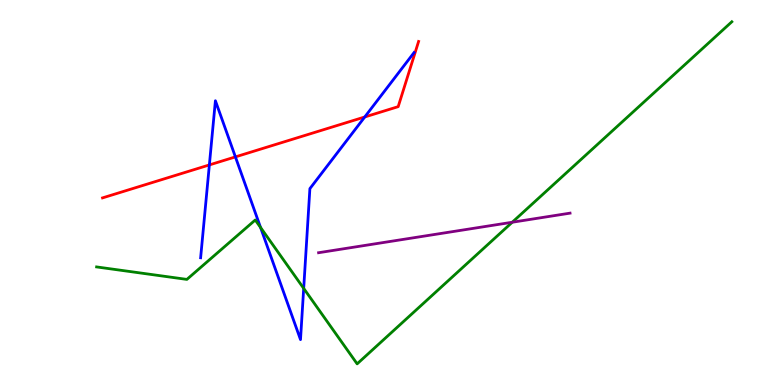[{'lines': ['blue', 'red'], 'intersections': [{'x': 2.7, 'y': 5.72}, {'x': 3.04, 'y': 5.92}, {'x': 4.71, 'y': 6.96}]}, {'lines': ['green', 'red'], 'intersections': []}, {'lines': ['purple', 'red'], 'intersections': []}, {'lines': ['blue', 'green'], 'intersections': [{'x': 3.36, 'y': 4.09}, {'x': 3.92, 'y': 2.51}]}, {'lines': ['blue', 'purple'], 'intersections': []}, {'lines': ['green', 'purple'], 'intersections': [{'x': 6.61, 'y': 4.23}]}]